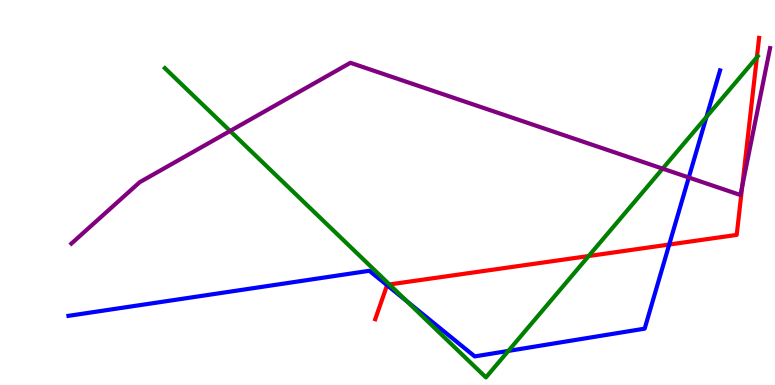[{'lines': ['blue', 'red'], 'intersections': [{'x': 4.99, 'y': 2.59}, {'x': 8.64, 'y': 3.65}]}, {'lines': ['green', 'red'], 'intersections': [{'x': 5.02, 'y': 2.61}, {'x': 7.6, 'y': 3.35}, {'x': 9.77, 'y': 8.51}]}, {'lines': ['purple', 'red'], 'intersections': [{'x': 9.58, 'y': 5.17}]}, {'lines': ['blue', 'green'], 'intersections': [{'x': 5.25, 'y': 2.17}, {'x': 6.56, 'y': 0.885}, {'x': 9.12, 'y': 6.96}]}, {'lines': ['blue', 'purple'], 'intersections': [{'x': 8.89, 'y': 5.39}]}, {'lines': ['green', 'purple'], 'intersections': [{'x': 2.97, 'y': 6.6}, {'x': 8.55, 'y': 5.62}]}]